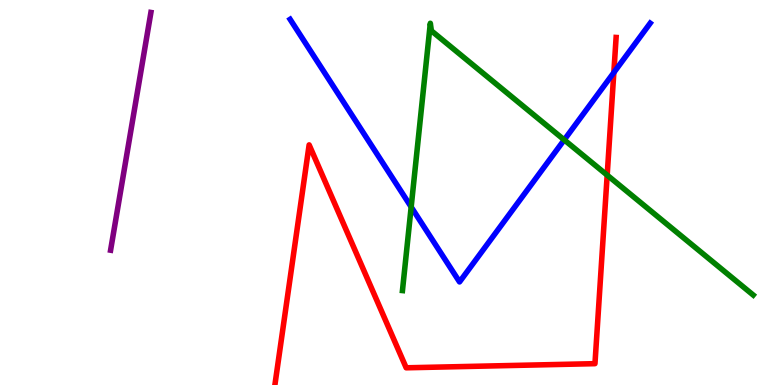[{'lines': ['blue', 'red'], 'intersections': [{'x': 7.92, 'y': 8.12}]}, {'lines': ['green', 'red'], 'intersections': [{'x': 7.83, 'y': 5.45}]}, {'lines': ['purple', 'red'], 'intersections': []}, {'lines': ['blue', 'green'], 'intersections': [{'x': 5.31, 'y': 4.62}, {'x': 7.28, 'y': 6.37}]}, {'lines': ['blue', 'purple'], 'intersections': []}, {'lines': ['green', 'purple'], 'intersections': []}]